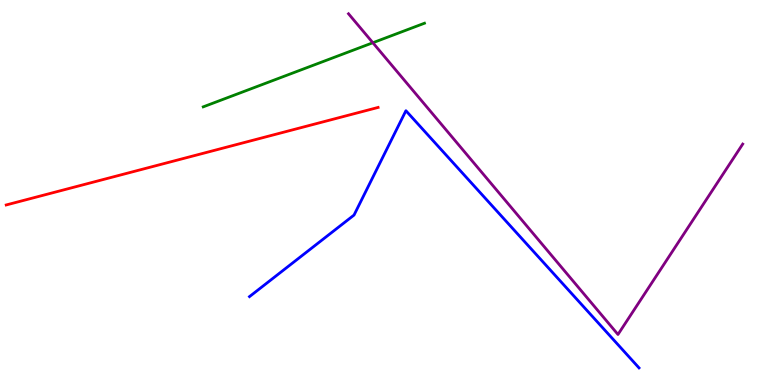[{'lines': ['blue', 'red'], 'intersections': []}, {'lines': ['green', 'red'], 'intersections': []}, {'lines': ['purple', 'red'], 'intersections': []}, {'lines': ['blue', 'green'], 'intersections': []}, {'lines': ['blue', 'purple'], 'intersections': []}, {'lines': ['green', 'purple'], 'intersections': [{'x': 4.81, 'y': 8.89}]}]